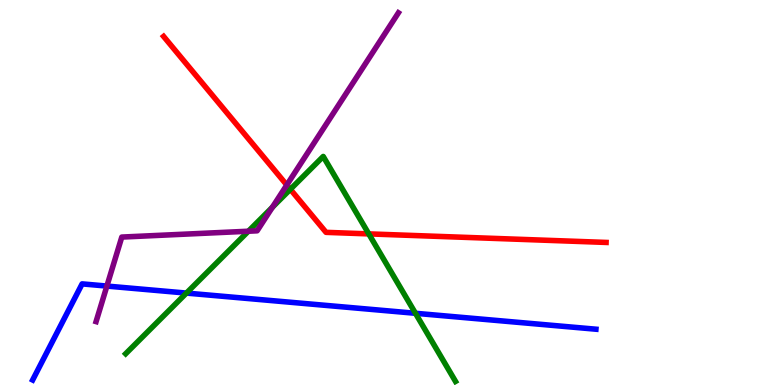[{'lines': ['blue', 'red'], 'intersections': []}, {'lines': ['green', 'red'], 'intersections': [{'x': 3.75, 'y': 5.08}, {'x': 4.76, 'y': 3.93}]}, {'lines': ['purple', 'red'], 'intersections': [{'x': 3.7, 'y': 5.19}]}, {'lines': ['blue', 'green'], 'intersections': [{'x': 2.41, 'y': 2.39}, {'x': 5.36, 'y': 1.86}]}, {'lines': ['blue', 'purple'], 'intersections': [{'x': 1.38, 'y': 2.57}]}, {'lines': ['green', 'purple'], 'intersections': [{'x': 3.2, 'y': 3.99}, {'x': 3.52, 'y': 4.62}]}]